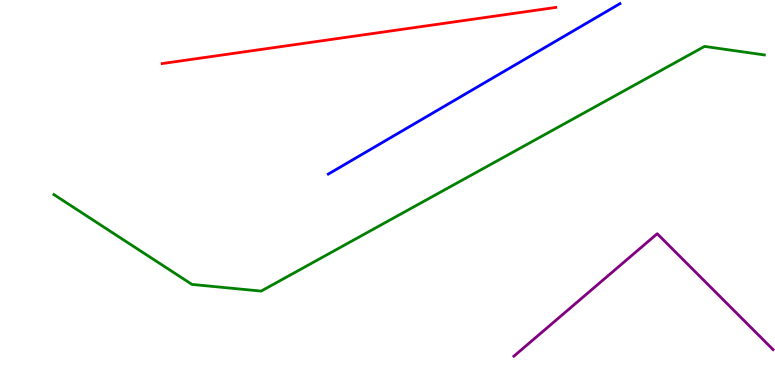[{'lines': ['blue', 'red'], 'intersections': []}, {'lines': ['green', 'red'], 'intersections': []}, {'lines': ['purple', 'red'], 'intersections': []}, {'lines': ['blue', 'green'], 'intersections': []}, {'lines': ['blue', 'purple'], 'intersections': []}, {'lines': ['green', 'purple'], 'intersections': []}]